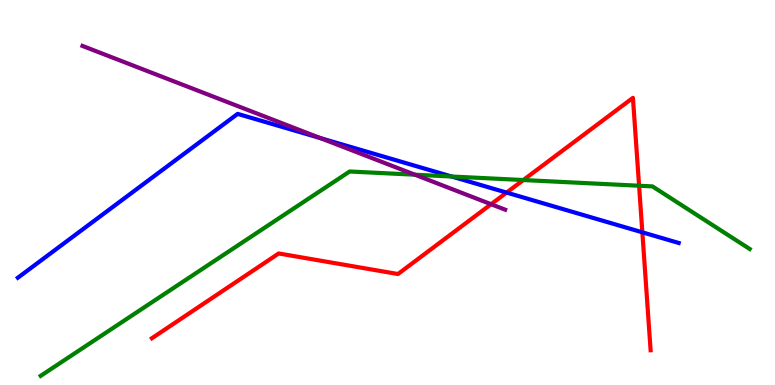[{'lines': ['blue', 'red'], 'intersections': [{'x': 6.54, 'y': 5.0}, {'x': 8.29, 'y': 3.97}]}, {'lines': ['green', 'red'], 'intersections': [{'x': 6.75, 'y': 5.32}, {'x': 8.25, 'y': 5.18}]}, {'lines': ['purple', 'red'], 'intersections': [{'x': 6.34, 'y': 4.7}]}, {'lines': ['blue', 'green'], 'intersections': [{'x': 5.83, 'y': 5.42}]}, {'lines': ['blue', 'purple'], 'intersections': [{'x': 4.13, 'y': 6.41}]}, {'lines': ['green', 'purple'], 'intersections': [{'x': 5.35, 'y': 5.46}]}]